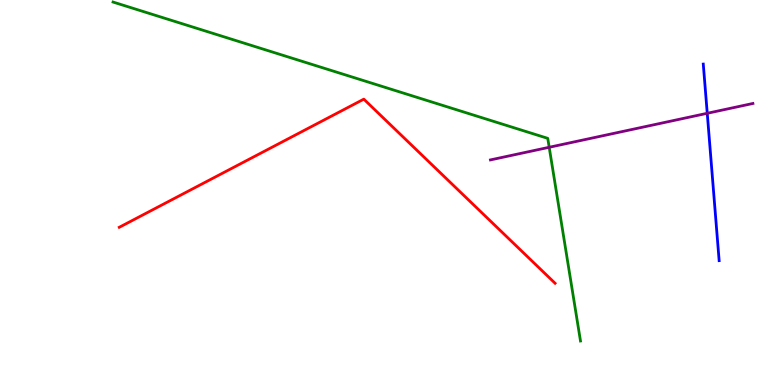[{'lines': ['blue', 'red'], 'intersections': []}, {'lines': ['green', 'red'], 'intersections': []}, {'lines': ['purple', 'red'], 'intersections': []}, {'lines': ['blue', 'green'], 'intersections': []}, {'lines': ['blue', 'purple'], 'intersections': [{'x': 9.13, 'y': 7.06}]}, {'lines': ['green', 'purple'], 'intersections': [{'x': 7.09, 'y': 6.17}]}]